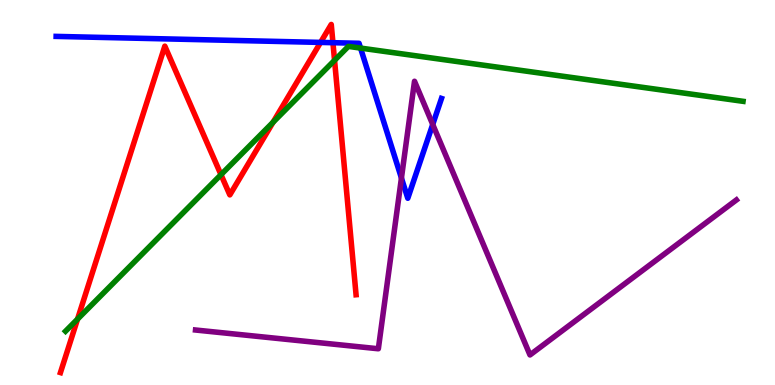[{'lines': ['blue', 'red'], 'intersections': [{'x': 4.14, 'y': 8.9}, {'x': 4.3, 'y': 8.89}]}, {'lines': ['green', 'red'], 'intersections': [{'x': 1.0, 'y': 1.71}, {'x': 2.85, 'y': 5.46}, {'x': 3.52, 'y': 6.83}, {'x': 4.32, 'y': 8.43}]}, {'lines': ['purple', 'red'], 'intersections': []}, {'lines': ['blue', 'green'], 'intersections': [{'x': 4.65, 'y': 8.75}]}, {'lines': ['blue', 'purple'], 'intersections': [{'x': 5.18, 'y': 5.38}, {'x': 5.58, 'y': 6.77}]}, {'lines': ['green', 'purple'], 'intersections': []}]